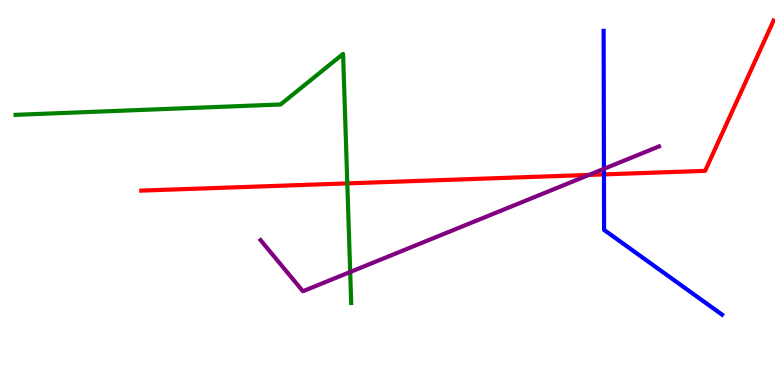[{'lines': ['blue', 'red'], 'intersections': [{'x': 7.79, 'y': 5.47}]}, {'lines': ['green', 'red'], 'intersections': [{'x': 4.48, 'y': 5.24}]}, {'lines': ['purple', 'red'], 'intersections': [{'x': 7.6, 'y': 5.46}]}, {'lines': ['blue', 'green'], 'intersections': []}, {'lines': ['blue', 'purple'], 'intersections': [{'x': 7.79, 'y': 5.61}]}, {'lines': ['green', 'purple'], 'intersections': [{'x': 4.52, 'y': 2.93}]}]